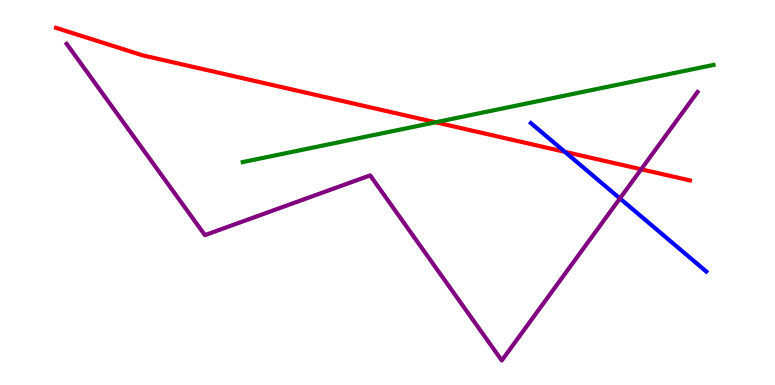[{'lines': ['blue', 'red'], 'intersections': [{'x': 7.29, 'y': 6.06}]}, {'lines': ['green', 'red'], 'intersections': [{'x': 5.62, 'y': 6.82}]}, {'lines': ['purple', 'red'], 'intersections': [{'x': 8.27, 'y': 5.6}]}, {'lines': ['blue', 'green'], 'intersections': []}, {'lines': ['blue', 'purple'], 'intersections': [{'x': 8.0, 'y': 4.85}]}, {'lines': ['green', 'purple'], 'intersections': []}]